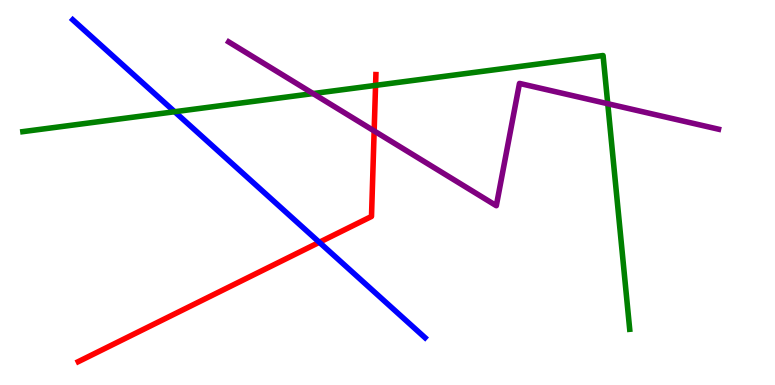[{'lines': ['blue', 'red'], 'intersections': [{'x': 4.12, 'y': 3.71}]}, {'lines': ['green', 'red'], 'intersections': [{'x': 4.85, 'y': 7.78}]}, {'lines': ['purple', 'red'], 'intersections': [{'x': 4.83, 'y': 6.6}]}, {'lines': ['blue', 'green'], 'intersections': [{'x': 2.25, 'y': 7.1}]}, {'lines': ['blue', 'purple'], 'intersections': []}, {'lines': ['green', 'purple'], 'intersections': [{'x': 4.04, 'y': 7.57}, {'x': 7.84, 'y': 7.31}]}]